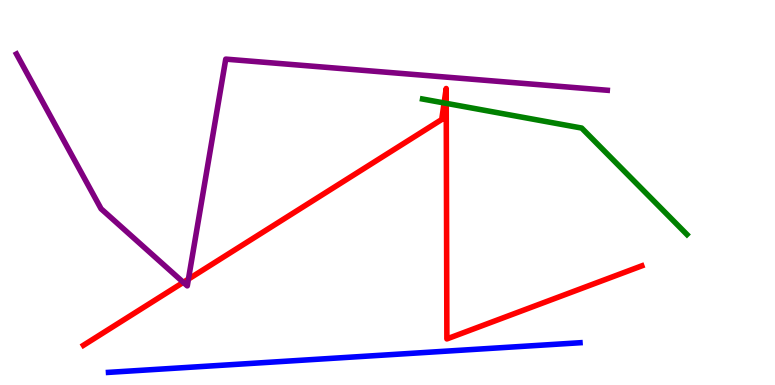[{'lines': ['blue', 'red'], 'intersections': []}, {'lines': ['green', 'red'], 'intersections': [{'x': 5.73, 'y': 7.33}, {'x': 5.76, 'y': 7.32}]}, {'lines': ['purple', 'red'], 'intersections': [{'x': 2.37, 'y': 2.67}, {'x': 2.43, 'y': 2.75}]}, {'lines': ['blue', 'green'], 'intersections': []}, {'lines': ['blue', 'purple'], 'intersections': []}, {'lines': ['green', 'purple'], 'intersections': []}]